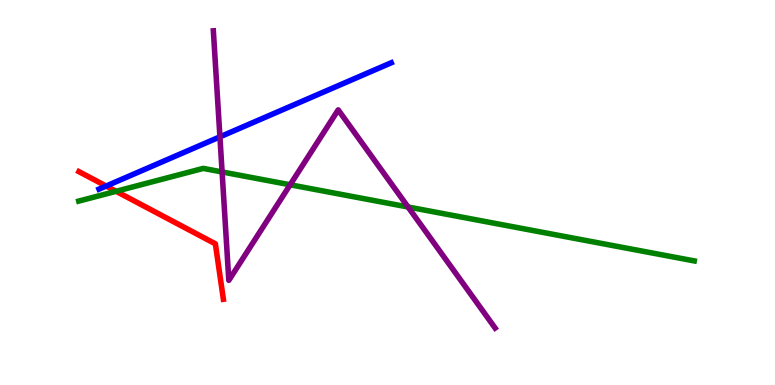[{'lines': ['blue', 'red'], 'intersections': [{'x': 1.37, 'y': 5.17}]}, {'lines': ['green', 'red'], 'intersections': [{'x': 1.5, 'y': 5.03}]}, {'lines': ['purple', 'red'], 'intersections': []}, {'lines': ['blue', 'green'], 'intersections': []}, {'lines': ['blue', 'purple'], 'intersections': [{'x': 2.84, 'y': 6.45}]}, {'lines': ['green', 'purple'], 'intersections': [{'x': 2.87, 'y': 5.53}, {'x': 3.74, 'y': 5.2}, {'x': 5.27, 'y': 4.62}]}]